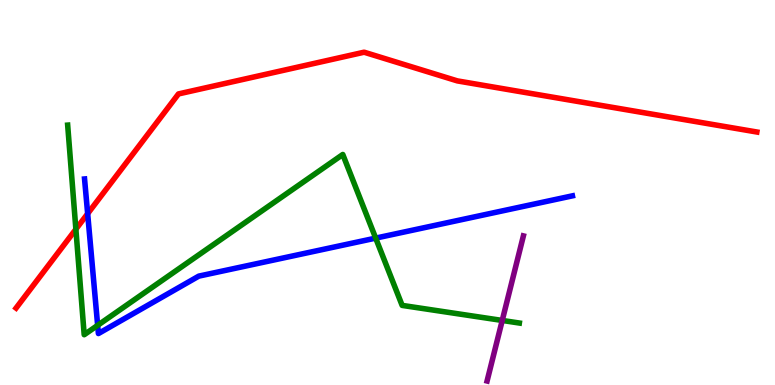[{'lines': ['blue', 'red'], 'intersections': [{'x': 1.13, 'y': 4.45}]}, {'lines': ['green', 'red'], 'intersections': [{'x': 0.979, 'y': 4.05}]}, {'lines': ['purple', 'red'], 'intersections': []}, {'lines': ['blue', 'green'], 'intersections': [{'x': 1.26, 'y': 1.55}, {'x': 4.85, 'y': 3.82}]}, {'lines': ['blue', 'purple'], 'intersections': []}, {'lines': ['green', 'purple'], 'intersections': [{'x': 6.48, 'y': 1.68}]}]